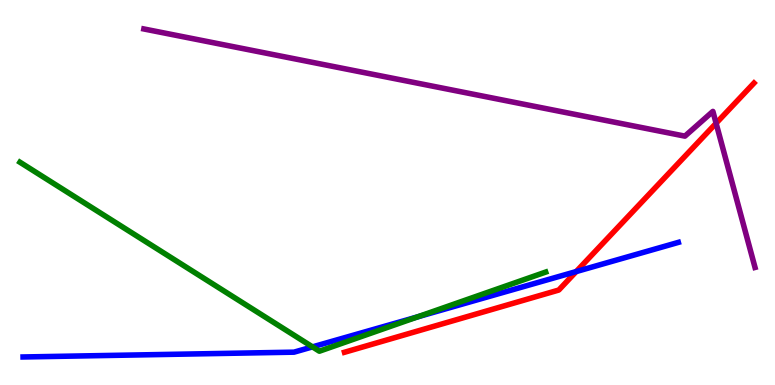[{'lines': ['blue', 'red'], 'intersections': [{'x': 7.43, 'y': 2.95}]}, {'lines': ['green', 'red'], 'intersections': []}, {'lines': ['purple', 'red'], 'intersections': [{'x': 9.24, 'y': 6.8}]}, {'lines': ['blue', 'green'], 'intersections': [{'x': 4.03, 'y': 0.99}, {'x': 5.39, 'y': 1.77}]}, {'lines': ['blue', 'purple'], 'intersections': []}, {'lines': ['green', 'purple'], 'intersections': []}]